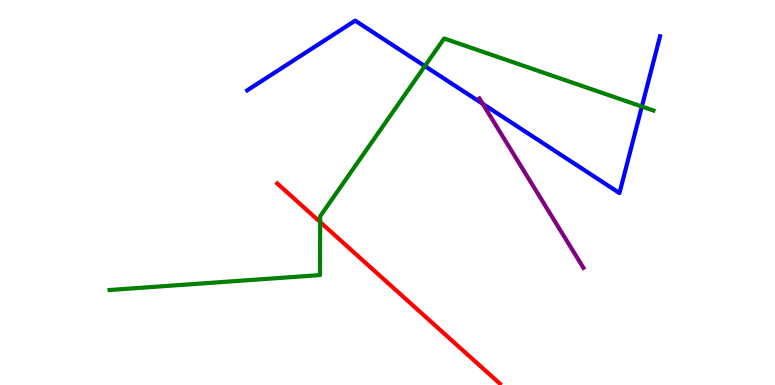[{'lines': ['blue', 'red'], 'intersections': []}, {'lines': ['green', 'red'], 'intersections': [{'x': 4.13, 'y': 4.23}]}, {'lines': ['purple', 'red'], 'intersections': []}, {'lines': ['blue', 'green'], 'intersections': [{'x': 5.48, 'y': 8.28}, {'x': 8.28, 'y': 7.23}]}, {'lines': ['blue', 'purple'], 'intersections': [{'x': 6.23, 'y': 7.3}]}, {'lines': ['green', 'purple'], 'intersections': []}]